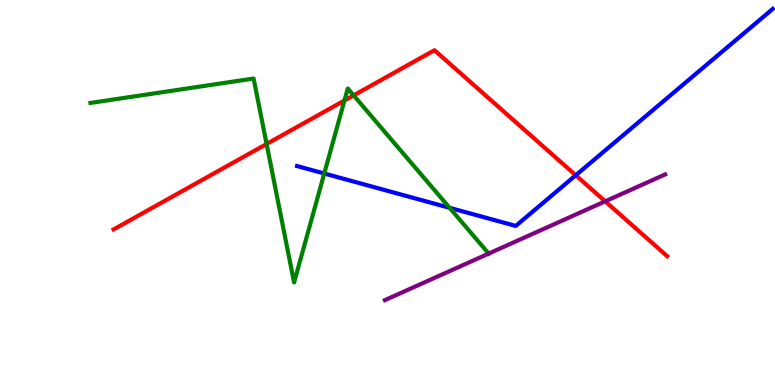[{'lines': ['blue', 'red'], 'intersections': [{'x': 7.43, 'y': 5.45}]}, {'lines': ['green', 'red'], 'intersections': [{'x': 3.44, 'y': 6.26}, {'x': 4.44, 'y': 7.39}, {'x': 4.56, 'y': 7.52}]}, {'lines': ['purple', 'red'], 'intersections': [{'x': 7.81, 'y': 4.77}]}, {'lines': ['blue', 'green'], 'intersections': [{'x': 4.18, 'y': 5.49}, {'x': 5.8, 'y': 4.6}]}, {'lines': ['blue', 'purple'], 'intersections': []}, {'lines': ['green', 'purple'], 'intersections': [{'x': 6.31, 'y': 3.41}]}]